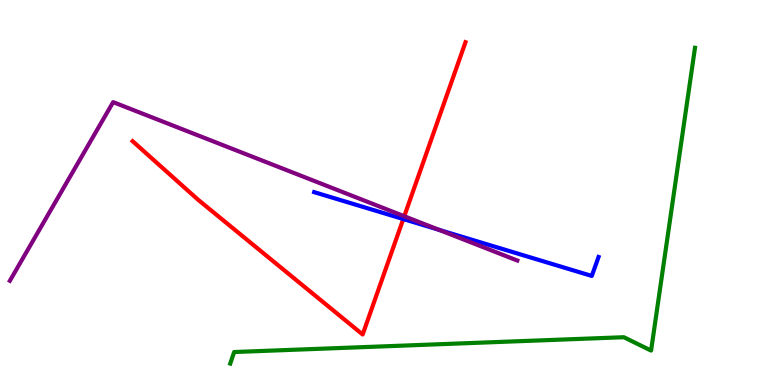[{'lines': ['blue', 'red'], 'intersections': [{'x': 5.2, 'y': 4.31}]}, {'lines': ['green', 'red'], 'intersections': []}, {'lines': ['purple', 'red'], 'intersections': [{'x': 5.22, 'y': 4.38}]}, {'lines': ['blue', 'green'], 'intersections': []}, {'lines': ['blue', 'purple'], 'intersections': [{'x': 5.66, 'y': 4.03}]}, {'lines': ['green', 'purple'], 'intersections': []}]